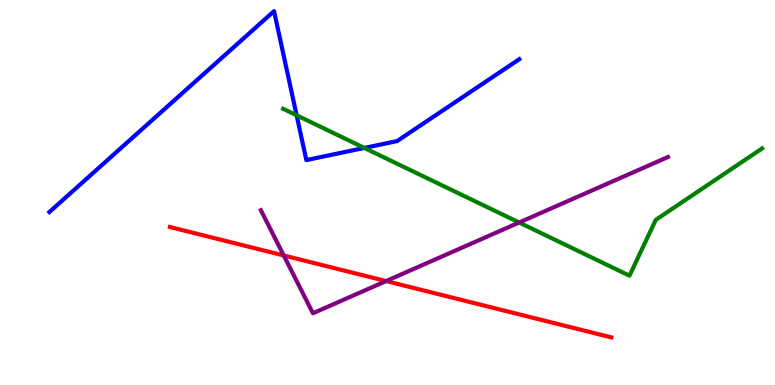[{'lines': ['blue', 'red'], 'intersections': []}, {'lines': ['green', 'red'], 'intersections': []}, {'lines': ['purple', 'red'], 'intersections': [{'x': 3.66, 'y': 3.36}, {'x': 4.98, 'y': 2.7}]}, {'lines': ['blue', 'green'], 'intersections': [{'x': 3.83, 'y': 7.01}, {'x': 4.7, 'y': 6.16}]}, {'lines': ['blue', 'purple'], 'intersections': []}, {'lines': ['green', 'purple'], 'intersections': [{'x': 6.7, 'y': 4.22}]}]